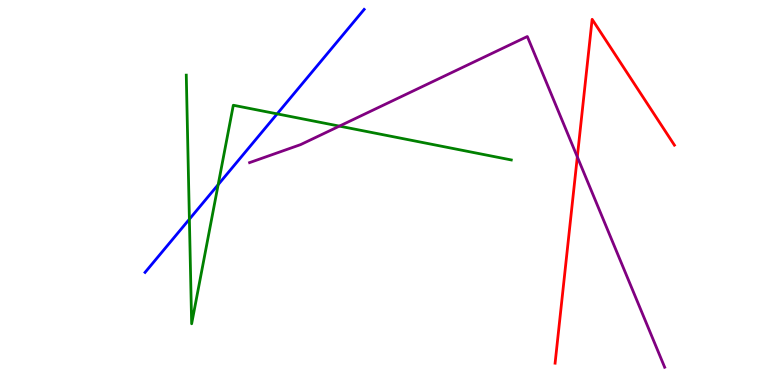[{'lines': ['blue', 'red'], 'intersections': []}, {'lines': ['green', 'red'], 'intersections': []}, {'lines': ['purple', 'red'], 'intersections': [{'x': 7.45, 'y': 5.92}]}, {'lines': ['blue', 'green'], 'intersections': [{'x': 2.44, 'y': 4.31}, {'x': 2.82, 'y': 5.2}, {'x': 3.58, 'y': 7.04}]}, {'lines': ['blue', 'purple'], 'intersections': []}, {'lines': ['green', 'purple'], 'intersections': [{'x': 4.38, 'y': 6.72}]}]